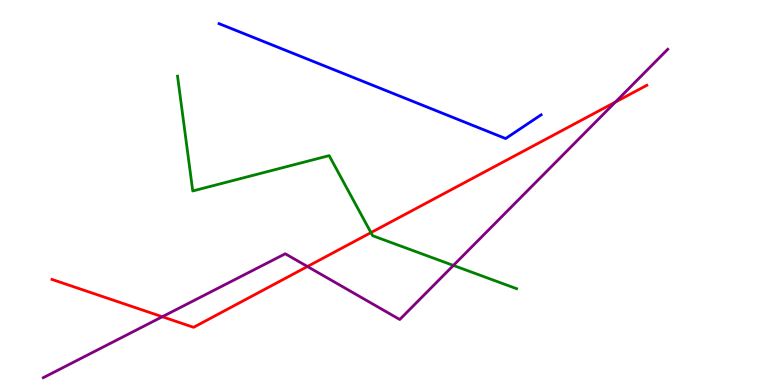[{'lines': ['blue', 'red'], 'intersections': []}, {'lines': ['green', 'red'], 'intersections': [{'x': 4.79, 'y': 3.96}]}, {'lines': ['purple', 'red'], 'intersections': [{'x': 2.09, 'y': 1.77}, {'x': 3.97, 'y': 3.08}, {'x': 7.94, 'y': 7.35}]}, {'lines': ['blue', 'green'], 'intersections': []}, {'lines': ['blue', 'purple'], 'intersections': []}, {'lines': ['green', 'purple'], 'intersections': [{'x': 5.85, 'y': 3.11}]}]